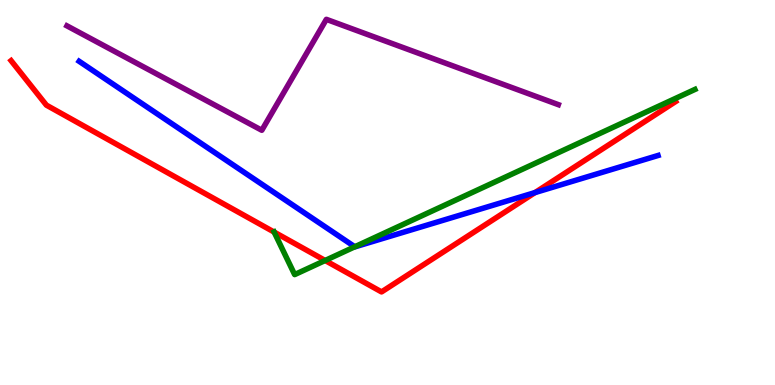[{'lines': ['blue', 'red'], 'intersections': [{'x': 6.9, 'y': 5.0}]}, {'lines': ['green', 'red'], 'intersections': [{'x': 3.54, 'y': 3.97}, {'x': 4.2, 'y': 3.23}]}, {'lines': ['purple', 'red'], 'intersections': []}, {'lines': ['blue', 'green'], 'intersections': [{'x': 4.58, 'y': 3.59}]}, {'lines': ['blue', 'purple'], 'intersections': []}, {'lines': ['green', 'purple'], 'intersections': []}]